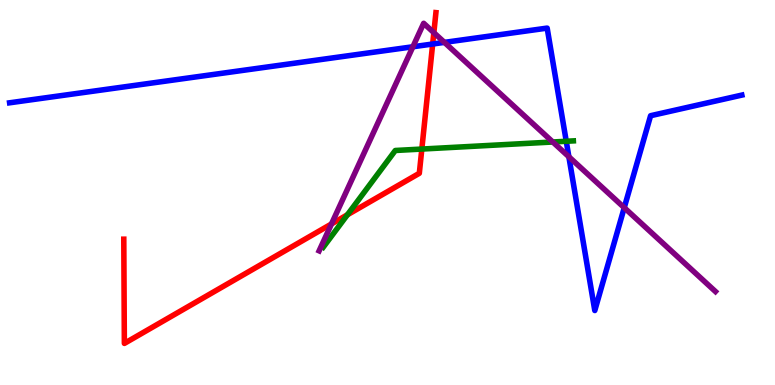[{'lines': ['blue', 'red'], 'intersections': [{'x': 5.58, 'y': 8.86}]}, {'lines': ['green', 'red'], 'intersections': [{'x': 4.48, 'y': 4.42}, {'x': 5.44, 'y': 6.13}]}, {'lines': ['purple', 'red'], 'intersections': [{'x': 4.28, 'y': 4.18}, {'x': 5.6, 'y': 9.15}]}, {'lines': ['blue', 'green'], 'intersections': [{'x': 7.31, 'y': 6.33}]}, {'lines': ['blue', 'purple'], 'intersections': [{'x': 5.33, 'y': 8.79}, {'x': 5.73, 'y': 8.9}, {'x': 7.34, 'y': 5.93}, {'x': 8.05, 'y': 4.61}]}, {'lines': ['green', 'purple'], 'intersections': [{'x': 7.13, 'y': 6.31}]}]